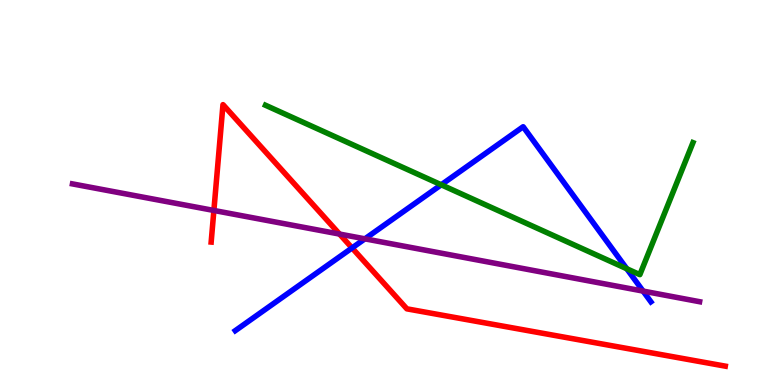[{'lines': ['blue', 'red'], 'intersections': [{'x': 4.54, 'y': 3.56}]}, {'lines': ['green', 'red'], 'intersections': []}, {'lines': ['purple', 'red'], 'intersections': [{'x': 2.76, 'y': 4.53}, {'x': 4.38, 'y': 3.92}]}, {'lines': ['blue', 'green'], 'intersections': [{'x': 5.69, 'y': 5.2}, {'x': 8.09, 'y': 3.02}]}, {'lines': ['blue', 'purple'], 'intersections': [{'x': 4.71, 'y': 3.8}, {'x': 8.3, 'y': 2.44}]}, {'lines': ['green', 'purple'], 'intersections': []}]